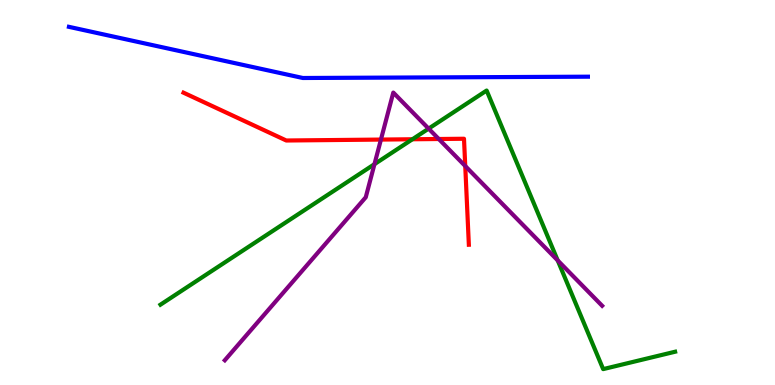[{'lines': ['blue', 'red'], 'intersections': []}, {'lines': ['green', 'red'], 'intersections': [{'x': 5.32, 'y': 6.38}]}, {'lines': ['purple', 'red'], 'intersections': [{'x': 4.92, 'y': 6.37}, {'x': 5.66, 'y': 6.39}, {'x': 6.0, 'y': 5.69}]}, {'lines': ['blue', 'green'], 'intersections': []}, {'lines': ['blue', 'purple'], 'intersections': []}, {'lines': ['green', 'purple'], 'intersections': [{'x': 4.83, 'y': 5.74}, {'x': 5.53, 'y': 6.66}, {'x': 7.2, 'y': 3.24}]}]